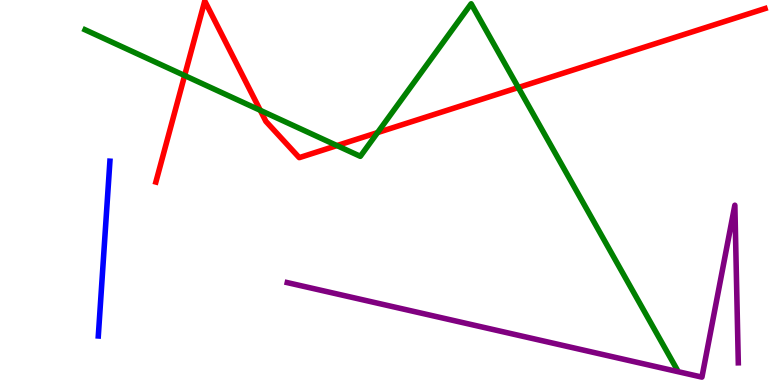[{'lines': ['blue', 'red'], 'intersections': []}, {'lines': ['green', 'red'], 'intersections': [{'x': 2.38, 'y': 8.04}, {'x': 3.36, 'y': 7.13}, {'x': 4.35, 'y': 6.22}, {'x': 4.87, 'y': 6.56}, {'x': 6.69, 'y': 7.73}]}, {'lines': ['purple', 'red'], 'intersections': []}, {'lines': ['blue', 'green'], 'intersections': []}, {'lines': ['blue', 'purple'], 'intersections': []}, {'lines': ['green', 'purple'], 'intersections': []}]